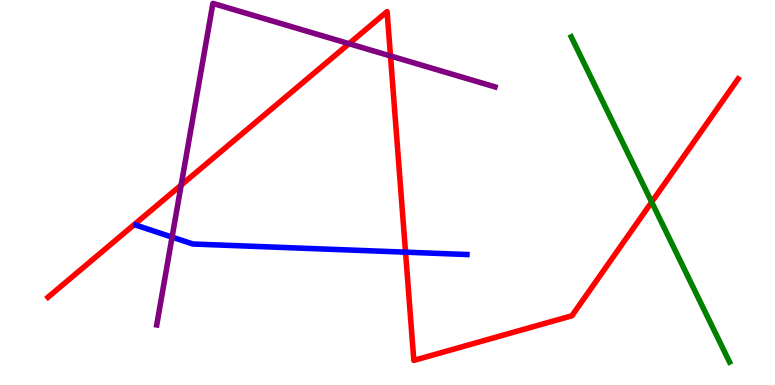[{'lines': ['blue', 'red'], 'intersections': [{'x': 5.23, 'y': 3.45}]}, {'lines': ['green', 'red'], 'intersections': [{'x': 8.41, 'y': 4.75}]}, {'lines': ['purple', 'red'], 'intersections': [{'x': 2.34, 'y': 5.19}, {'x': 4.5, 'y': 8.87}, {'x': 5.04, 'y': 8.55}]}, {'lines': ['blue', 'green'], 'intersections': []}, {'lines': ['blue', 'purple'], 'intersections': [{'x': 2.22, 'y': 3.84}]}, {'lines': ['green', 'purple'], 'intersections': []}]